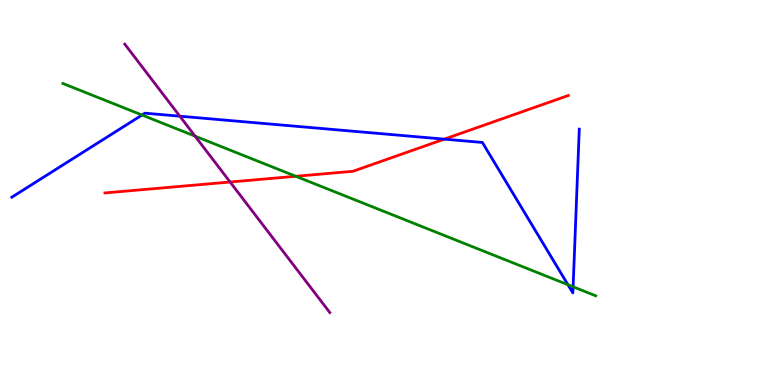[{'lines': ['blue', 'red'], 'intersections': [{'x': 5.73, 'y': 6.39}]}, {'lines': ['green', 'red'], 'intersections': [{'x': 3.82, 'y': 5.42}]}, {'lines': ['purple', 'red'], 'intersections': [{'x': 2.97, 'y': 5.27}]}, {'lines': ['blue', 'green'], 'intersections': [{'x': 1.83, 'y': 7.01}, {'x': 7.33, 'y': 2.6}, {'x': 7.39, 'y': 2.55}]}, {'lines': ['blue', 'purple'], 'intersections': [{'x': 2.32, 'y': 6.98}]}, {'lines': ['green', 'purple'], 'intersections': [{'x': 2.52, 'y': 6.46}]}]